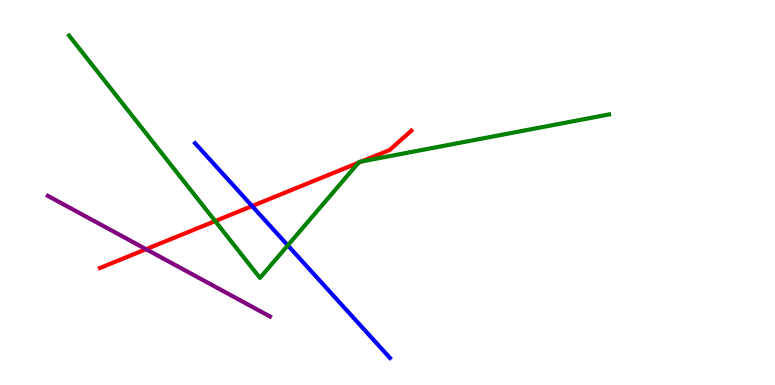[{'lines': ['blue', 'red'], 'intersections': [{'x': 3.25, 'y': 4.65}]}, {'lines': ['green', 'red'], 'intersections': [{'x': 2.78, 'y': 4.26}, {'x': 4.63, 'y': 5.77}, {'x': 4.67, 'y': 5.81}]}, {'lines': ['purple', 'red'], 'intersections': [{'x': 1.88, 'y': 3.53}]}, {'lines': ['blue', 'green'], 'intersections': [{'x': 3.71, 'y': 3.63}]}, {'lines': ['blue', 'purple'], 'intersections': []}, {'lines': ['green', 'purple'], 'intersections': []}]